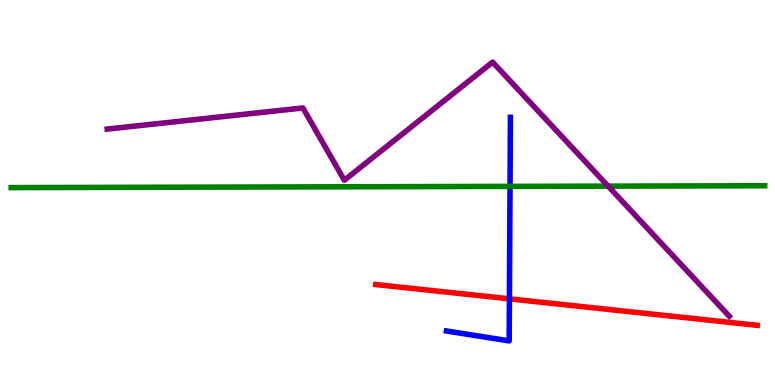[{'lines': ['blue', 'red'], 'intersections': [{'x': 6.57, 'y': 2.24}]}, {'lines': ['green', 'red'], 'intersections': []}, {'lines': ['purple', 'red'], 'intersections': []}, {'lines': ['blue', 'green'], 'intersections': [{'x': 6.58, 'y': 5.16}]}, {'lines': ['blue', 'purple'], 'intersections': []}, {'lines': ['green', 'purple'], 'intersections': [{'x': 7.85, 'y': 5.17}]}]